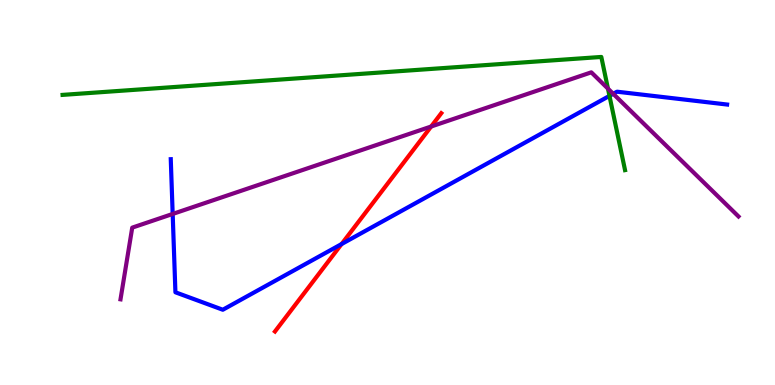[{'lines': ['blue', 'red'], 'intersections': [{'x': 4.41, 'y': 3.66}]}, {'lines': ['green', 'red'], 'intersections': []}, {'lines': ['purple', 'red'], 'intersections': [{'x': 5.56, 'y': 6.71}]}, {'lines': ['blue', 'green'], 'intersections': [{'x': 7.86, 'y': 7.51}]}, {'lines': ['blue', 'purple'], 'intersections': [{'x': 2.23, 'y': 4.44}, {'x': 7.91, 'y': 7.56}]}, {'lines': ['green', 'purple'], 'intersections': [{'x': 7.84, 'y': 7.7}]}]